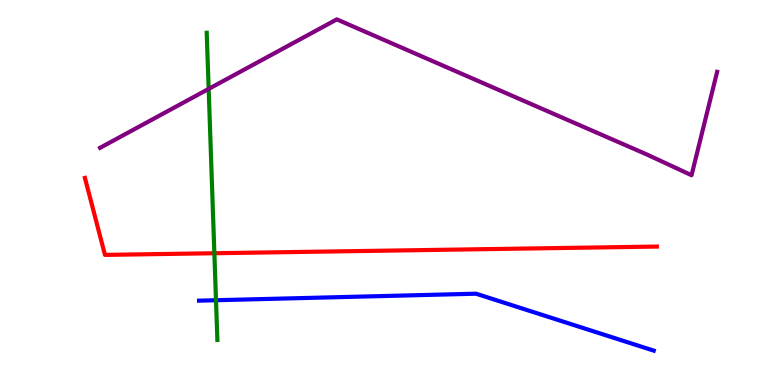[{'lines': ['blue', 'red'], 'intersections': []}, {'lines': ['green', 'red'], 'intersections': [{'x': 2.77, 'y': 3.42}]}, {'lines': ['purple', 'red'], 'intersections': []}, {'lines': ['blue', 'green'], 'intersections': [{'x': 2.79, 'y': 2.2}]}, {'lines': ['blue', 'purple'], 'intersections': []}, {'lines': ['green', 'purple'], 'intersections': [{'x': 2.69, 'y': 7.69}]}]